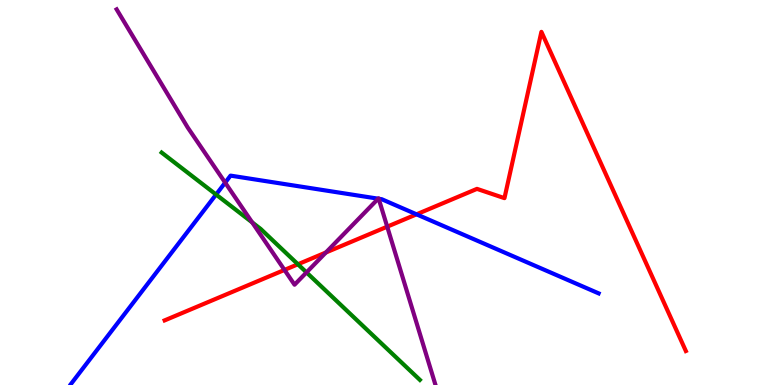[{'lines': ['blue', 'red'], 'intersections': [{'x': 5.37, 'y': 4.43}]}, {'lines': ['green', 'red'], 'intersections': [{'x': 3.84, 'y': 3.14}]}, {'lines': ['purple', 'red'], 'intersections': [{'x': 3.67, 'y': 2.99}, {'x': 4.2, 'y': 3.44}, {'x': 5.0, 'y': 4.11}]}, {'lines': ['blue', 'green'], 'intersections': [{'x': 2.79, 'y': 4.95}]}, {'lines': ['blue', 'purple'], 'intersections': [{'x': 2.91, 'y': 5.26}, {'x': 4.88, 'y': 4.84}, {'x': 4.89, 'y': 4.84}]}, {'lines': ['green', 'purple'], 'intersections': [{'x': 3.25, 'y': 4.22}, {'x': 3.96, 'y': 2.92}]}]